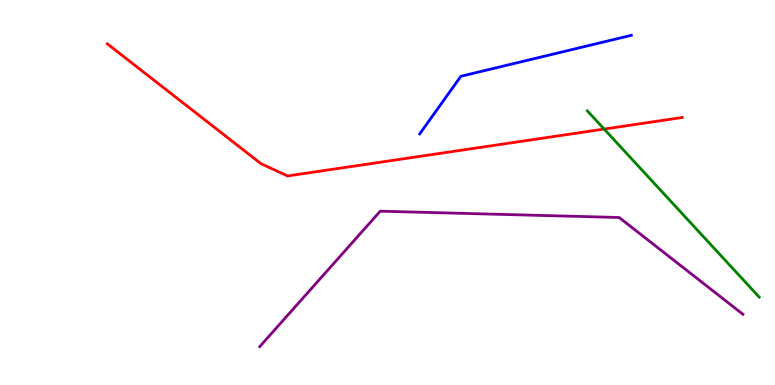[{'lines': ['blue', 'red'], 'intersections': []}, {'lines': ['green', 'red'], 'intersections': [{'x': 7.8, 'y': 6.65}]}, {'lines': ['purple', 'red'], 'intersections': []}, {'lines': ['blue', 'green'], 'intersections': []}, {'lines': ['blue', 'purple'], 'intersections': []}, {'lines': ['green', 'purple'], 'intersections': []}]